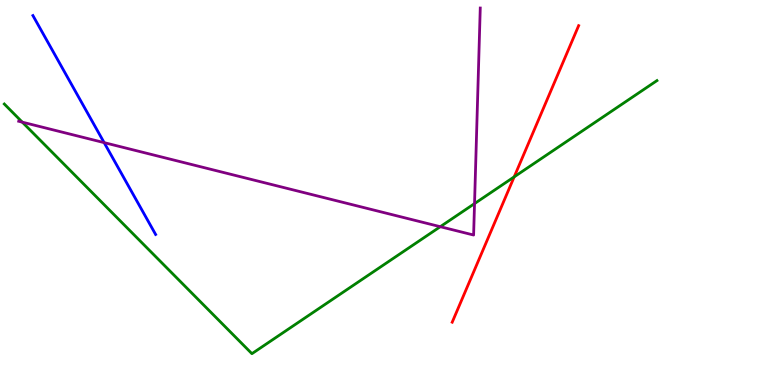[{'lines': ['blue', 'red'], 'intersections': []}, {'lines': ['green', 'red'], 'intersections': [{'x': 6.63, 'y': 5.41}]}, {'lines': ['purple', 'red'], 'intersections': []}, {'lines': ['blue', 'green'], 'intersections': []}, {'lines': ['blue', 'purple'], 'intersections': [{'x': 1.34, 'y': 6.3}]}, {'lines': ['green', 'purple'], 'intersections': [{'x': 0.288, 'y': 6.83}, {'x': 5.68, 'y': 4.11}, {'x': 6.12, 'y': 4.71}]}]